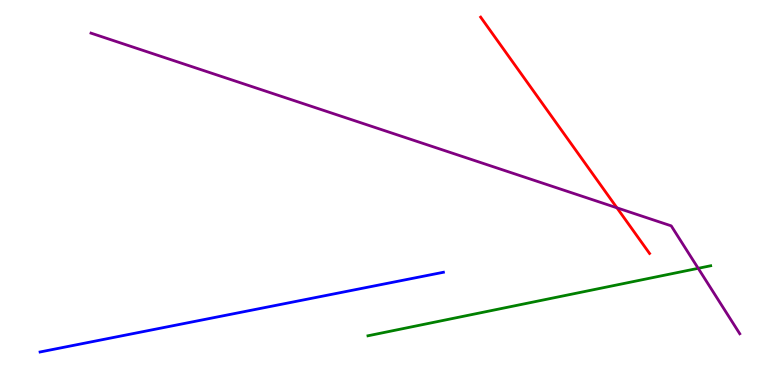[{'lines': ['blue', 'red'], 'intersections': []}, {'lines': ['green', 'red'], 'intersections': []}, {'lines': ['purple', 'red'], 'intersections': [{'x': 7.96, 'y': 4.6}]}, {'lines': ['blue', 'green'], 'intersections': []}, {'lines': ['blue', 'purple'], 'intersections': []}, {'lines': ['green', 'purple'], 'intersections': [{'x': 9.01, 'y': 3.03}]}]